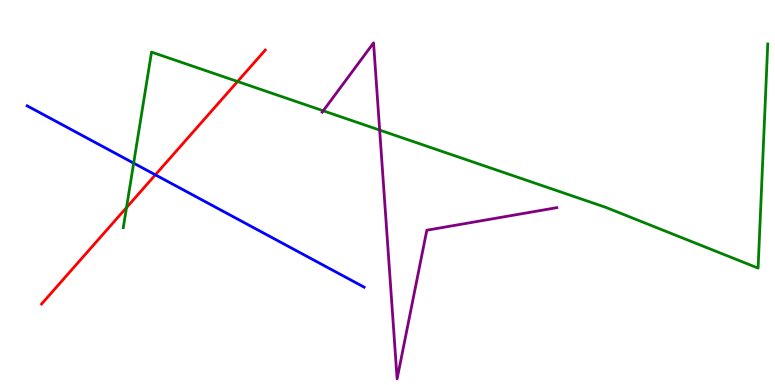[{'lines': ['blue', 'red'], 'intersections': [{'x': 2.0, 'y': 5.46}]}, {'lines': ['green', 'red'], 'intersections': [{'x': 1.63, 'y': 4.61}, {'x': 3.07, 'y': 7.88}]}, {'lines': ['purple', 'red'], 'intersections': []}, {'lines': ['blue', 'green'], 'intersections': [{'x': 1.72, 'y': 5.76}]}, {'lines': ['blue', 'purple'], 'intersections': []}, {'lines': ['green', 'purple'], 'intersections': [{'x': 4.17, 'y': 7.12}, {'x': 4.9, 'y': 6.62}]}]